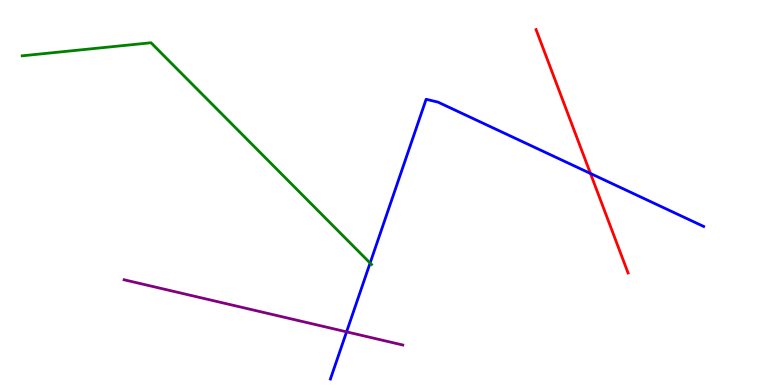[{'lines': ['blue', 'red'], 'intersections': [{'x': 7.62, 'y': 5.49}]}, {'lines': ['green', 'red'], 'intersections': []}, {'lines': ['purple', 'red'], 'intersections': []}, {'lines': ['blue', 'green'], 'intersections': [{'x': 4.78, 'y': 3.17}]}, {'lines': ['blue', 'purple'], 'intersections': [{'x': 4.47, 'y': 1.38}]}, {'lines': ['green', 'purple'], 'intersections': []}]